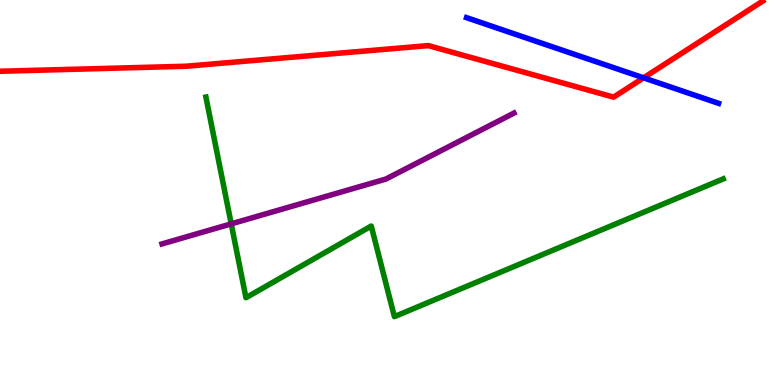[{'lines': ['blue', 'red'], 'intersections': [{'x': 8.3, 'y': 7.98}]}, {'lines': ['green', 'red'], 'intersections': []}, {'lines': ['purple', 'red'], 'intersections': []}, {'lines': ['blue', 'green'], 'intersections': []}, {'lines': ['blue', 'purple'], 'intersections': []}, {'lines': ['green', 'purple'], 'intersections': [{'x': 2.98, 'y': 4.19}]}]